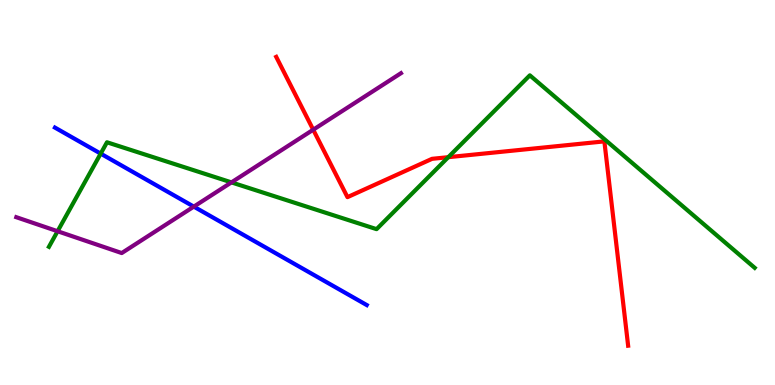[{'lines': ['blue', 'red'], 'intersections': []}, {'lines': ['green', 'red'], 'intersections': [{'x': 5.78, 'y': 5.92}]}, {'lines': ['purple', 'red'], 'intersections': [{'x': 4.04, 'y': 6.63}]}, {'lines': ['blue', 'green'], 'intersections': [{'x': 1.3, 'y': 6.01}]}, {'lines': ['blue', 'purple'], 'intersections': [{'x': 2.5, 'y': 4.63}]}, {'lines': ['green', 'purple'], 'intersections': [{'x': 0.743, 'y': 3.99}, {'x': 2.99, 'y': 5.26}]}]